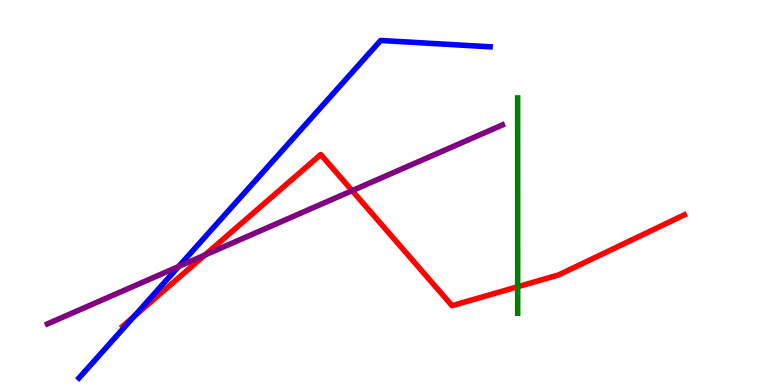[{'lines': ['blue', 'red'], 'intersections': [{'x': 1.73, 'y': 1.78}]}, {'lines': ['green', 'red'], 'intersections': [{'x': 6.68, 'y': 2.55}]}, {'lines': ['purple', 'red'], 'intersections': [{'x': 2.64, 'y': 3.37}, {'x': 4.54, 'y': 5.05}]}, {'lines': ['blue', 'green'], 'intersections': []}, {'lines': ['blue', 'purple'], 'intersections': [{'x': 2.3, 'y': 3.08}]}, {'lines': ['green', 'purple'], 'intersections': []}]